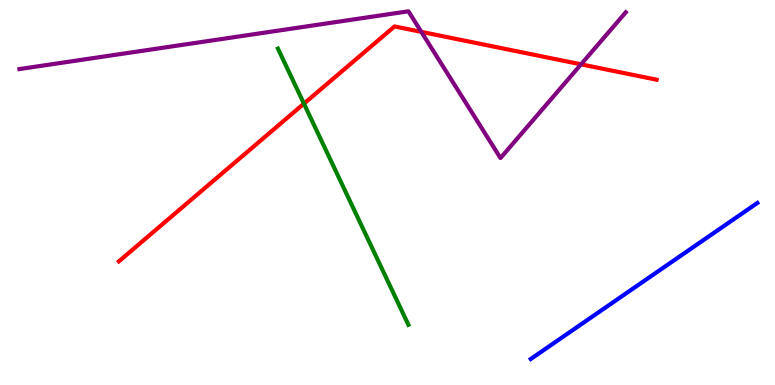[{'lines': ['blue', 'red'], 'intersections': []}, {'lines': ['green', 'red'], 'intersections': [{'x': 3.92, 'y': 7.31}]}, {'lines': ['purple', 'red'], 'intersections': [{'x': 5.44, 'y': 9.17}, {'x': 7.5, 'y': 8.33}]}, {'lines': ['blue', 'green'], 'intersections': []}, {'lines': ['blue', 'purple'], 'intersections': []}, {'lines': ['green', 'purple'], 'intersections': []}]